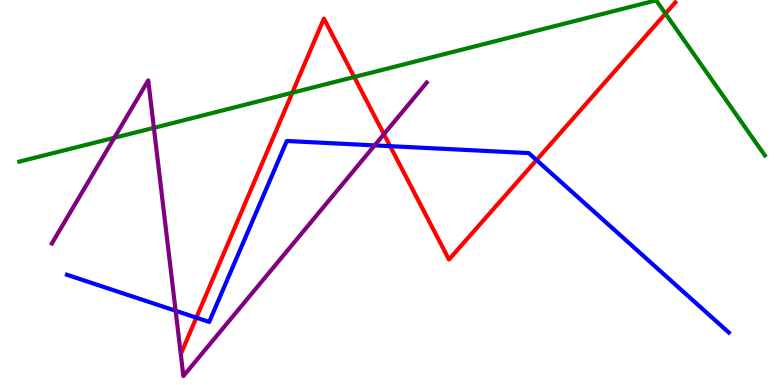[{'lines': ['blue', 'red'], 'intersections': [{'x': 2.53, 'y': 1.75}, {'x': 5.03, 'y': 6.2}, {'x': 6.92, 'y': 5.84}]}, {'lines': ['green', 'red'], 'intersections': [{'x': 3.77, 'y': 7.59}, {'x': 4.57, 'y': 8.0}, {'x': 8.59, 'y': 9.65}]}, {'lines': ['purple', 'red'], 'intersections': [{'x': 4.95, 'y': 6.51}]}, {'lines': ['blue', 'green'], 'intersections': []}, {'lines': ['blue', 'purple'], 'intersections': [{'x': 2.27, 'y': 1.93}, {'x': 4.83, 'y': 6.22}]}, {'lines': ['green', 'purple'], 'intersections': [{'x': 1.48, 'y': 6.42}, {'x': 1.99, 'y': 6.68}]}]